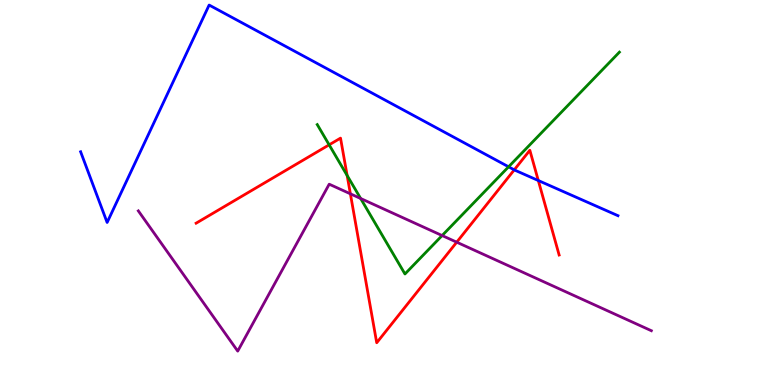[{'lines': ['blue', 'red'], 'intersections': [{'x': 6.64, 'y': 5.59}, {'x': 6.95, 'y': 5.31}]}, {'lines': ['green', 'red'], 'intersections': [{'x': 4.25, 'y': 6.24}, {'x': 4.48, 'y': 5.44}]}, {'lines': ['purple', 'red'], 'intersections': [{'x': 4.52, 'y': 4.97}, {'x': 5.89, 'y': 3.71}]}, {'lines': ['blue', 'green'], 'intersections': [{'x': 6.56, 'y': 5.67}]}, {'lines': ['blue', 'purple'], 'intersections': []}, {'lines': ['green', 'purple'], 'intersections': [{'x': 4.65, 'y': 4.84}, {'x': 5.7, 'y': 3.88}]}]